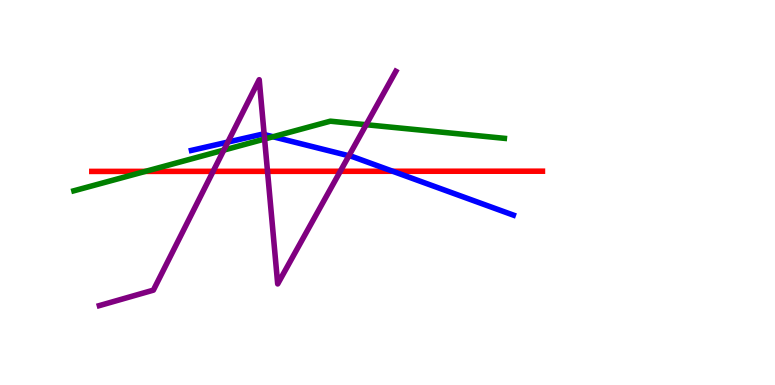[{'lines': ['blue', 'red'], 'intersections': [{'x': 5.07, 'y': 5.55}]}, {'lines': ['green', 'red'], 'intersections': [{'x': 1.88, 'y': 5.55}]}, {'lines': ['purple', 'red'], 'intersections': [{'x': 2.75, 'y': 5.55}, {'x': 3.45, 'y': 5.55}, {'x': 4.39, 'y': 5.55}]}, {'lines': ['blue', 'green'], 'intersections': [{'x': 3.52, 'y': 6.45}]}, {'lines': ['blue', 'purple'], 'intersections': [{'x': 2.94, 'y': 6.31}, {'x': 3.41, 'y': 6.51}, {'x': 4.5, 'y': 5.95}]}, {'lines': ['green', 'purple'], 'intersections': [{'x': 2.89, 'y': 6.1}, {'x': 3.41, 'y': 6.39}, {'x': 4.72, 'y': 6.76}]}]